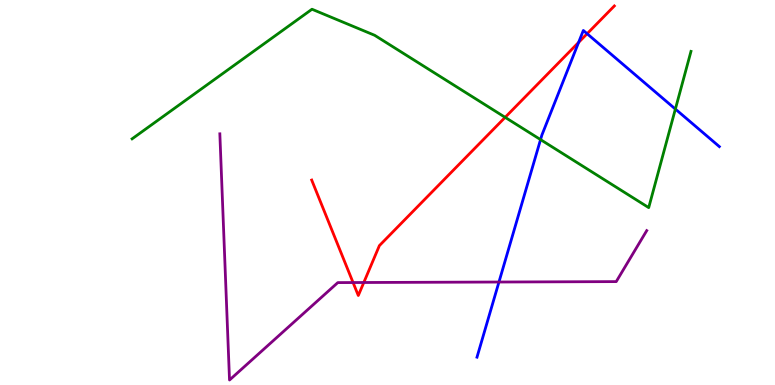[{'lines': ['blue', 'red'], 'intersections': [{'x': 7.47, 'y': 8.9}, {'x': 7.58, 'y': 9.12}]}, {'lines': ['green', 'red'], 'intersections': [{'x': 6.52, 'y': 6.95}]}, {'lines': ['purple', 'red'], 'intersections': [{'x': 4.56, 'y': 2.66}, {'x': 4.69, 'y': 2.66}]}, {'lines': ['blue', 'green'], 'intersections': [{'x': 6.97, 'y': 6.37}, {'x': 8.71, 'y': 7.17}]}, {'lines': ['blue', 'purple'], 'intersections': [{'x': 6.44, 'y': 2.67}]}, {'lines': ['green', 'purple'], 'intersections': []}]